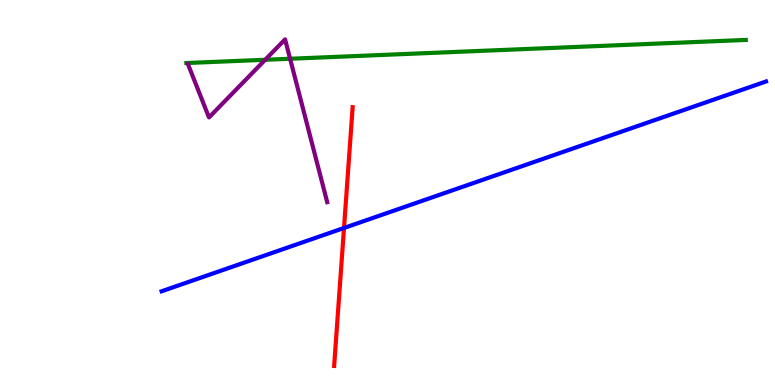[{'lines': ['blue', 'red'], 'intersections': [{'x': 4.44, 'y': 4.08}]}, {'lines': ['green', 'red'], 'intersections': []}, {'lines': ['purple', 'red'], 'intersections': []}, {'lines': ['blue', 'green'], 'intersections': []}, {'lines': ['blue', 'purple'], 'intersections': []}, {'lines': ['green', 'purple'], 'intersections': [{'x': 3.42, 'y': 8.45}, {'x': 3.74, 'y': 8.47}]}]